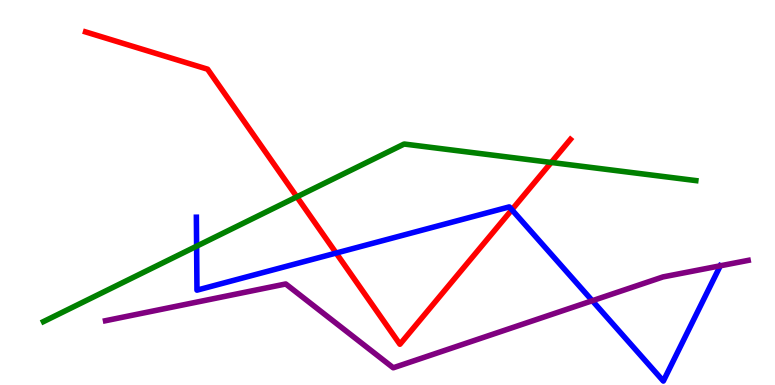[{'lines': ['blue', 'red'], 'intersections': [{'x': 4.34, 'y': 3.43}, {'x': 6.6, 'y': 4.55}]}, {'lines': ['green', 'red'], 'intersections': [{'x': 3.83, 'y': 4.89}, {'x': 7.11, 'y': 5.78}]}, {'lines': ['purple', 'red'], 'intersections': []}, {'lines': ['blue', 'green'], 'intersections': [{'x': 2.54, 'y': 3.6}]}, {'lines': ['blue', 'purple'], 'intersections': [{'x': 7.64, 'y': 2.19}, {'x': 9.29, 'y': 3.1}]}, {'lines': ['green', 'purple'], 'intersections': []}]